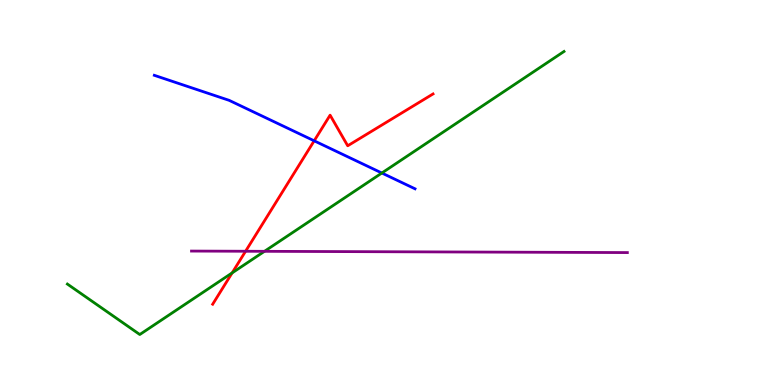[{'lines': ['blue', 'red'], 'intersections': [{'x': 4.05, 'y': 6.34}]}, {'lines': ['green', 'red'], 'intersections': [{'x': 3.0, 'y': 2.91}]}, {'lines': ['purple', 'red'], 'intersections': [{'x': 3.17, 'y': 3.47}]}, {'lines': ['blue', 'green'], 'intersections': [{'x': 4.93, 'y': 5.51}]}, {'lines': ['blue', 'purple'], 'intersections': []}, {'lines': ['green', 'purple'], 'intersections': [{'x': 3.41, 'y': 3.47}]}]